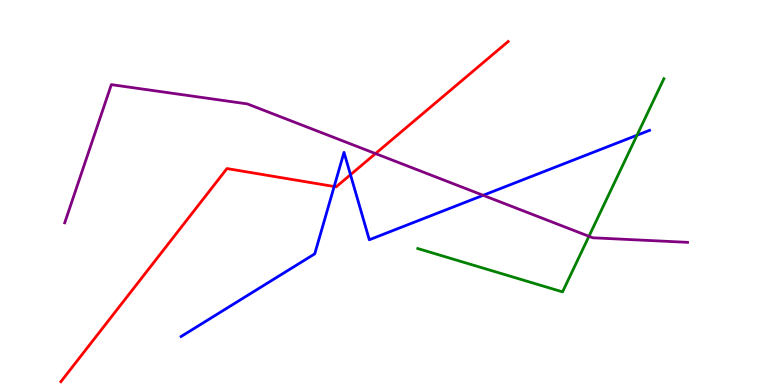[{'lines': ['blue', 'red'], 'intersections': [{'x': 4.31, 'y': 5.16}, {'x': 4.52, 'y': 5.46}]}, {'lines': ['green', 'red'], 'intersections': []}, {'lines': ['purple', 'red'], 'intersections': [{'x': 4.85, 'y': 6.01}]}, {'lines': ['blue', 'green'], 'intersections': [{'x': 8.22, 'y': 6.49}]}, {'lines': ['blue', 'purple'], 'intersections': [{'x': 6.23, 'y': 4.93}]}, {'lines': ['green', 'purple'], 'intersections': [{'x': 7.6, 'y': 3.86}]}]